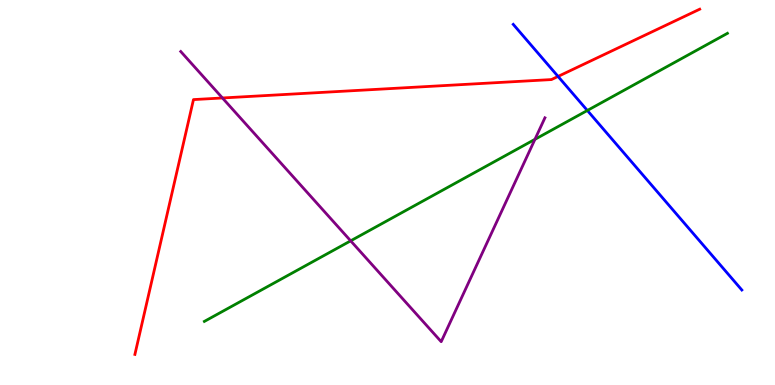[{'lines': ['blue', 'red'], 'intersections': [{'x': 7.2, 'y': 8.01}]}, {'lines': ['green', 'red'], 'intersections': []}, {'lines': ['purple', 'red'], 'intersections': [{'x': 2.87, 'y': 7.46}]}, {'lines': ['blue', 'green'], 'intersections': [{'x': 7.58, 'y': 7.13}]}, {'lines': ['blue', 'purple'], 'intersections': []}, {'lines': ['green', 'purple'], 'intersections': [{'x': 4.52, 'y': 3.74}, {'x': 6.9, 'y': 6.38}]}]